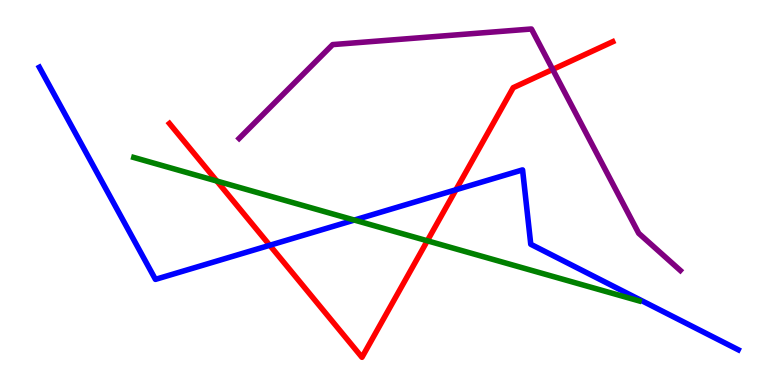[{'lines': ['blue', 'red'], 'intersections': [{'x': 3.48, 'y': 3.63}, {'x': 5.88, 'y': 5.07}]}, {'lines': ['green', 'red'], 'intersections': [{'x': 2.8, 'y': 5.3}, {'x': 5.51, 'y': 3.75}]}, {'lines': ['purple', 'red'], 'intersections': [{'x': 7.13, 'y': 8.2}]}, {'lines': ['blue', 'green'], 'intersections': [{'x': 4.57, 'y': 4.28}]}, {'lines': ['blue', 'purple'], 'intersections': []}, {'lines': ['green', 'purple'], 'intersections': []}]